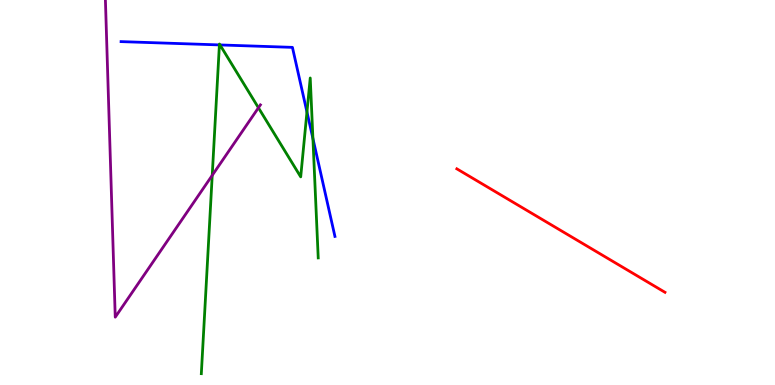[{'lines': ['blue', 'red'], 'intersections': []}, {'lines': ['green', 'red'], 'intersections': []}, {'lines': ['purple', 'red'], 'intersections': []}, {'lines': ['blue', 'green'], 'intersections': [{'x': 2.83, 'y': 8.83}, {'x': 2.84, 'y': 8.83}, {'x': 3.96, 'y': 7.09}, {'x': 4.04, 'y': 6.4}]}, {'lines': ['blue', 'purple'], 'intersections': []}, {'lines': ['green', 'purple'], 'intersections': [{'x': 2.74, 'y': 5.45}, {'x': 3.33, 'y': 7.2}]}]